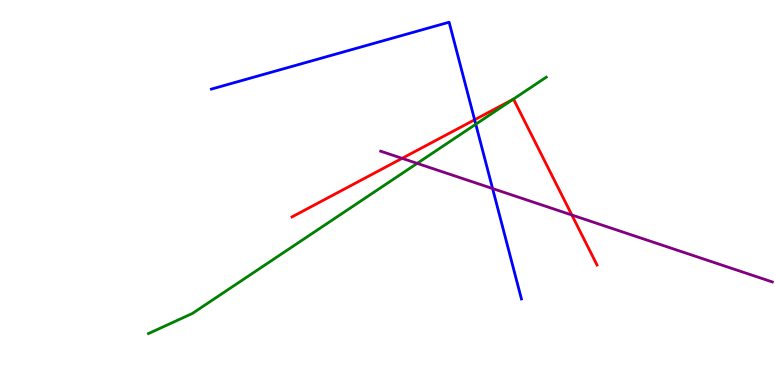[{'lines': ['blue', 'red'], 'intersections': [{'x': 6.12, 'y': 6.89}]}, {'lines': ['green', 'red'], 'intersections': [{'x': 6.62, 'y': 7.42}]}, {'lines': ['purple', 'red'], 'intersections': [{'x': 5.19, 'y': 5.89}, {'x': 7.38, 'y': 4.42}]}, {'lines': ['blue', 'green'], 'intersections': [{'x': 6.14, 'y': 6.77}]}, {'lines': ['blue', 'purple'], 'intersections': [{'x': 6.36, 'y': 5.1}]}, {'lines': ['green', 'purple'], 'intersections': [{'x': 5.38, 'y': 5.76}]}]